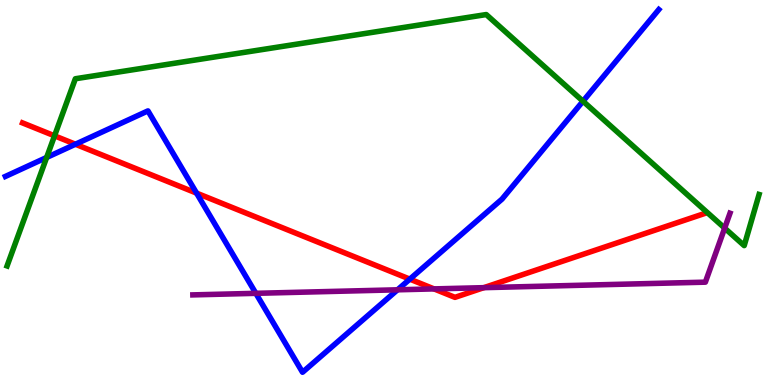[{'lines': ['blue', 'red'], 'intersections': [{'x': 0.973, 'y': 6.25}, {'x': 2.54, 'y': 4.98}, {'x': 5.29, 'y': 2.75}]}, {'lines': ['green', 'red'], 'intersections': [{'x': 0.704, 'y': 6.47}]}, {'lines': ['purple', 'red'], 'intersections': [{'x': 5.6, 'y': 2.5}, {'x': 6.24, 'y': 2.53}]}, {'lines': ['blue', 'green'], 'intersections': [{'x': 0.602, 'y': 5.91}, {'x': 7.52, 'y': 7.37}]}, {'lines': ['blue', 'purple'], 'intersections': [{'x': 3.3, 'y': 2.38}, {'x': 5.13, 'y': 2.47}]}, {'lines': ['green', 'purple'], 'intersections': [{'x': 9.35, 'y': 4.07}]}]